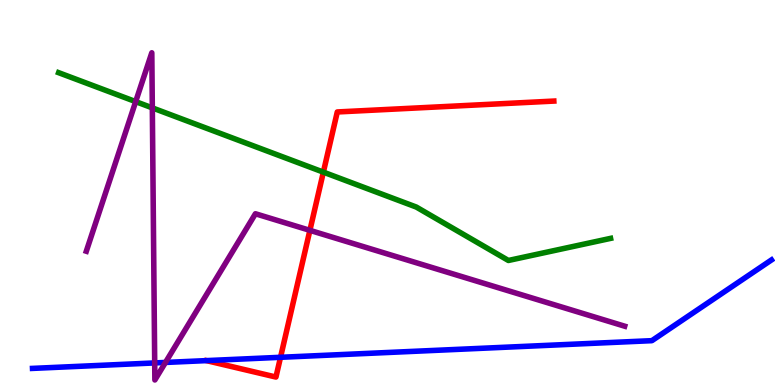[{'lines': ['blue', 'red'], 'intersections': [{'x': 3.62, 'y': 0.72}]}, {'lines': ['green', 'red'], 'intersections': [{'x': 4.17, 'y': 5.53}]}, {'lines': ['purple', 'red'], 'intersections': [{'x': 4.0, 'y': 4.02}]}, {'lines': ['blue', 'green'], 'intersections': []}, {'lines': ['blue', 'purple'], 'intersections': [{'x': 2.0, 'y': 0.573}, {'x': 2.14, 'y': 0.586}]}, {'lines': ['green', 'purple'], 'intersections': [{'x': 1.75, 'y': 7.36}, {'x': 1.97, 'y': 7.2}]}]